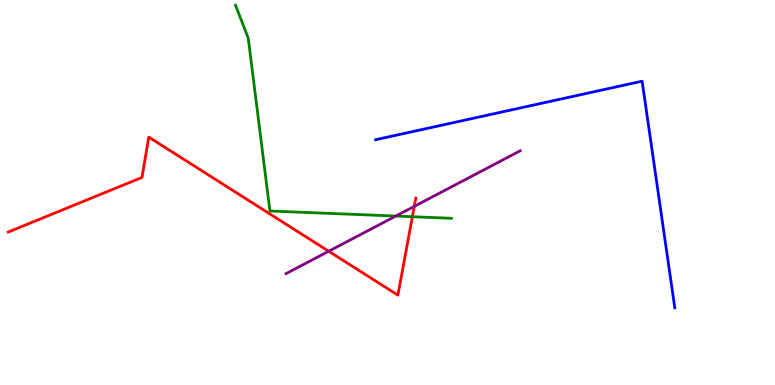[{'lines': ['blue', 'red'], 'intersections': []}, {'lines': ['green', 'red'], 'intersections': [{'x': 5.32, 'y': 4.37}]}, {'lines': ['purple', 'red'], 'intersections': [{'x': 4.24, 'y': 3.47}, {'x': 5.35, 'y': 4.64}]}, {'lines': ['blue', 'green'], 'intersections': []}, {'lines': ['blue', 'purple'], 'intersections': []}, {'lines': ['green', 'purple'], 'intersections': [{'x': 5.11, 'y': 4.39}]}]